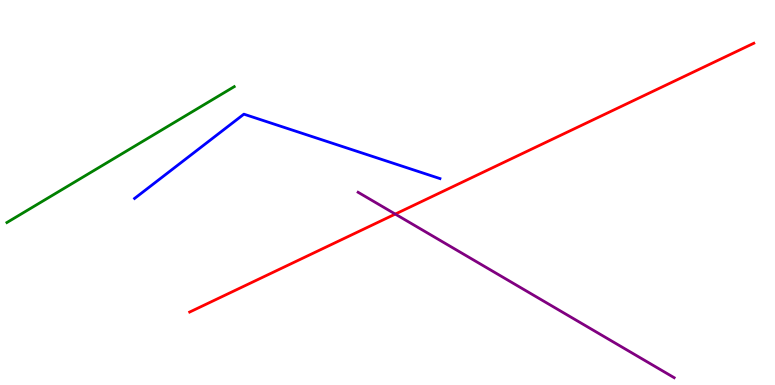[{'lines': ['blue', 'red'], 'intersections': []}, {'lines': ['green', 'red'], 'intersections': []}, {'lines': ['purple', 'red'], 'intersections': [{'x': 5.1, 'y': 4.44}]}, {'lines': ['blue', 'green'], 'intersections': []}, {'lines': ['blue', 'purple'], 'intersections': []}, {'lines': ['green', 'purple'], 'intersections': []}]